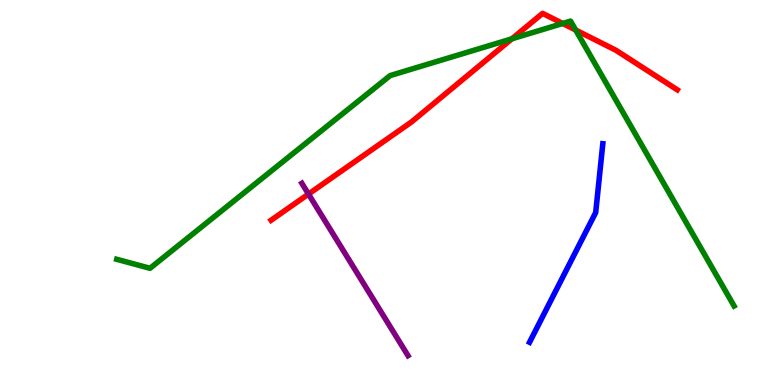[{'lines': ['blue', 'red'], 'intersections': []}, {'lines': ['green', 'red'], 'intersections': [{'x': 6.6, 'y': 8.99}, {'x': 7.26, 'y': 9.39}, {'x': 7.43, 'y': 9.22}]}, {'lines': ['purple', 'red'], 'intersections': [{'x': 3.98, 'y': 4.96}]}, {'lines': ['blue', 'green'], 'intersections': []}, {'lines': ['blue', 'purple'], 'intersections': []}, {'lines': ['green', 'purple'], 'intersections': []}]